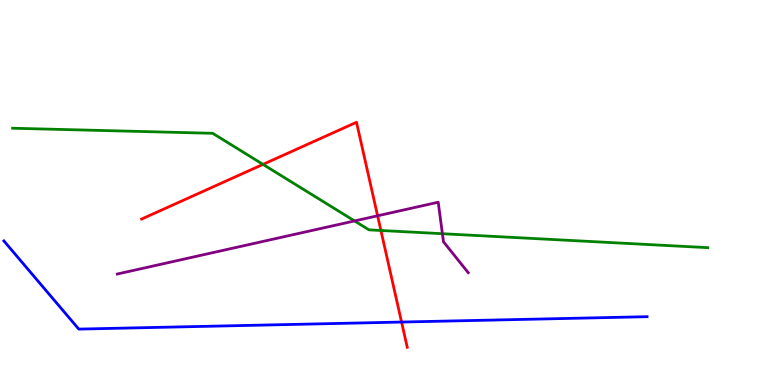[{'lines': ['blue', 'red'], 'intersections': [{'x': 5.18, 'y': 1.63}]}, {'lines': ['green', 'red'], 'intersections': [{'x': 3.39, 'y': 5.73}, {'x': 4.92, 'y': 4.01}]}, {'lines': ['purple', 'red'], 'intersections': [{'x': 4.87, 'y': 4.4}]}, {'lines': ['blue', 'green'], 'intersections': []}, {'lines': ['blue', 'purple'], 'intersections': []}, {'lines': ['green', 'purple'], 'intersections': [{'x': 4.58, 'y': 4.26}, {'x': 5.71, 'y': 3.93}]}]